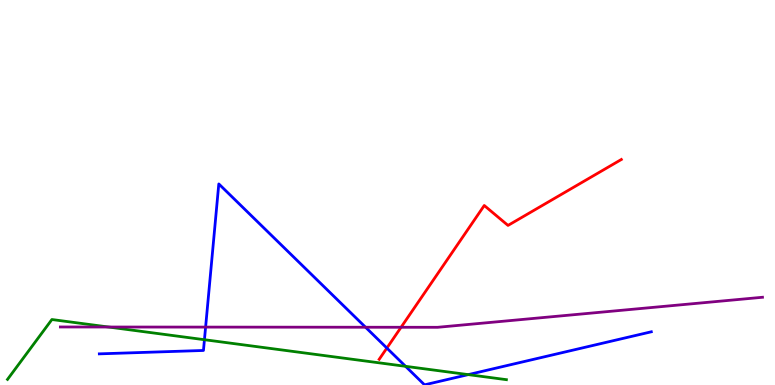[{'lines': ['blue', 'red'], 'intersections': [{'x': 4.99, 'y': 0.959}]}, {'lines': ['green', 'red'], 'intersections': []}, {'lines': ['purple', 'red'], 'intersections': [{'x': 5.18, 'y': 1.5}]}, {'lines': ['blue', 'green'], 'intersections': [{'x': 2.64, 'y': 1.18}, {'x': 5.23, 'y': 0.485}, {'x': 6.04, 'y': 0.27}]}, {'lines': ['blue', 'purple'], 'intersections': [{'x': 2.65, 'y': 1.5}, {'x': 4.72, 'y': 1.5}]}, {'lines': ['green', 'purple'], 'intersections': [{'x': 1.4, 'y': 1.51}]}]